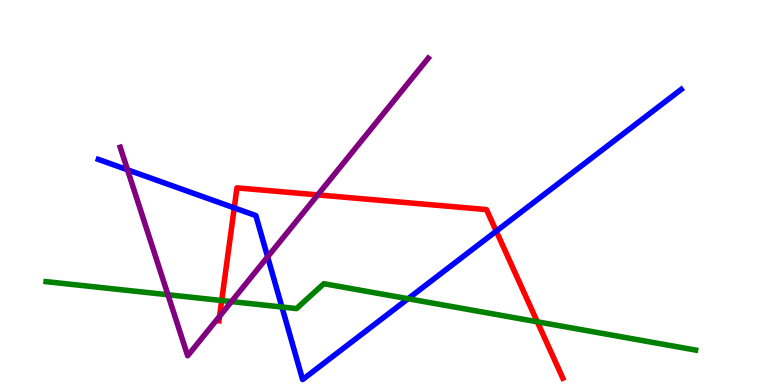[{'lines': ['blue', 'red'], 'intersections': [{'x': 3.02, 'y': 4.6}, {'x': 6.4, 'y': 4.0}]}, {'lines': ['green', 'red'], 'intersections': [{'x': 2.86, 'y': 2.19}, {'x': 6.93, 'y': 1.64}]}, {'lines': ['purple', 'red'], 'intersections': [{'x': 2.83, 'y': 1.78}, {'x': 4.1, 'y': 4.94}]}, {'lines': ['blue', 'green'], 'intersections': [{'x': 3.64, 'y': 2.03}, {'x': 5.27, 'y': 2.24}]}, {'lines': ['blue', 'purple'], 'intersections': [{'x': 1.65, 'y': 5.59}, {'x': 3.45, 'y': 3.33}]}, {'lines': ['green', 'purple'], 'intersections': [{'x': 2.17, 'y': 2.34}, {'x': 2.99, 'y': 2.17}]}]